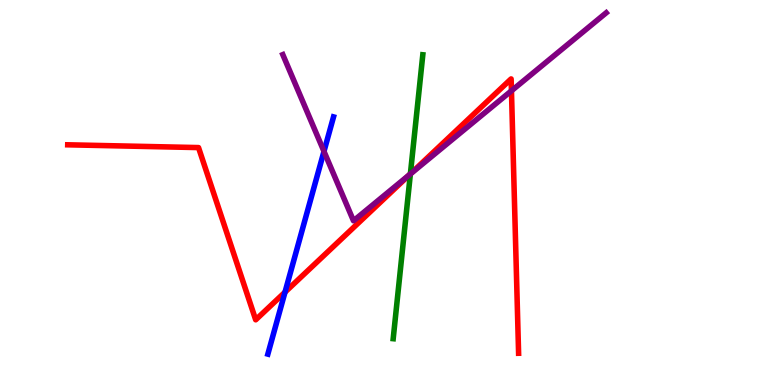[{'lines': ['blue', 'red'], 'intersections': [{'x': 3.68, 'y': 2.41}]}, {'lines': ['green', 'red'], 'intersections': [{'x': 5.3, 'y': 5.48}]}, {'lines': ['purple', 'red'], 'intersections': [{'x': 5.29, 'y': 5.47}, {'x': 6.6, 'y': 7.64}]}, {'lines': ['blue', 'green'], 'intersections': []}, {'lines': ['blue', 'purple'], 'intersections': [{'x': 4.18, 'y': 6.07}]}, {'lines': ['green', 'purple'], 'intersections': [{'x': 5.3, 'y': 5.48}]}]